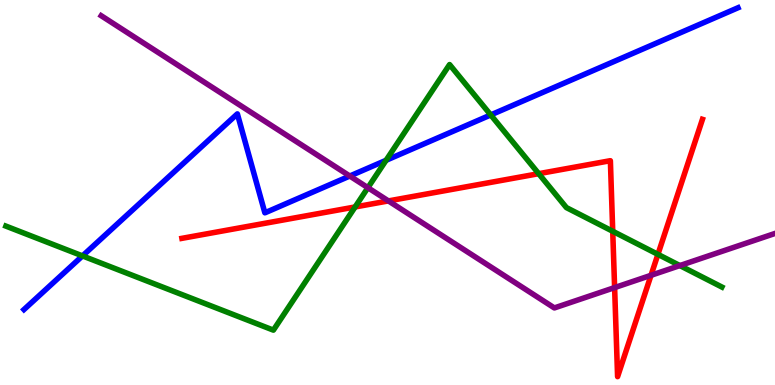[{'lines': ['blue', 'red'], 'intersections': []}, {'lines': ['green', 'red'], 'intersections': [{'x': 4.58, 'y': 4.62}, {'x': 6.95, 'y': 5.49}, {'x': 7.91, 'y': 3.99}, {'x': 8.49, 'y': 3.39}]}, {'lines': ['purple', 'red'], 'intersections': [{'x': 5.01, 'y': 4.78}, {'x': 7.93, 'y': 2.53}, {'x': 8.4, 'y': 2.85}]}, {'lines': ['blue', 'green'], 'intersections': [{'x': 1.06, 'y': 3.35}, {'x': 4.98, 'y': 5.84}, {'x': 6.33, 'y': 7.01}]}, {'lines': ['blue', 'purple'], 'intersections': [{'x': 4.51, 'y': 5.43}]}, {'lines': ['green', 'purple'], 'intersections': [{'x': 4.75, 'y': 5.12}, {'x': 8.77, 'y': 3.1}]}]